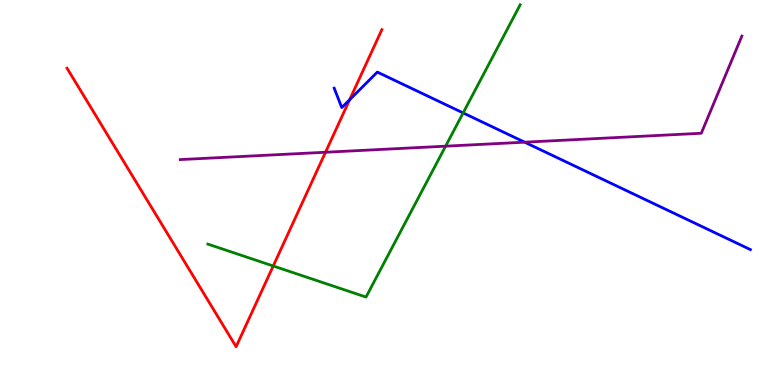[{'lines': ['blue', 'red'], 'intersections': [{'x': 4.51, 'y': 7.41}]}, {'lines': ['green', 'red'], 'intersections': [{'x': 3.53, 'y': 3.09}]}, {'lines': ['purple', 'red'], 'intersections': [{'x': 4.2, 'y': 6.05}]}, {'lines': ['blue', 'green'], 'intersections': [{'x': 5.98, 'y': 7.07}]}, {'lines': ['blue', 'purple'], 'intersections': [{'x': 6.77, 'y': 6.31}]}, {'lines': ['green', 'purple'], 'intersections': [{'x': 5.75, 'y': 6.2}]}]